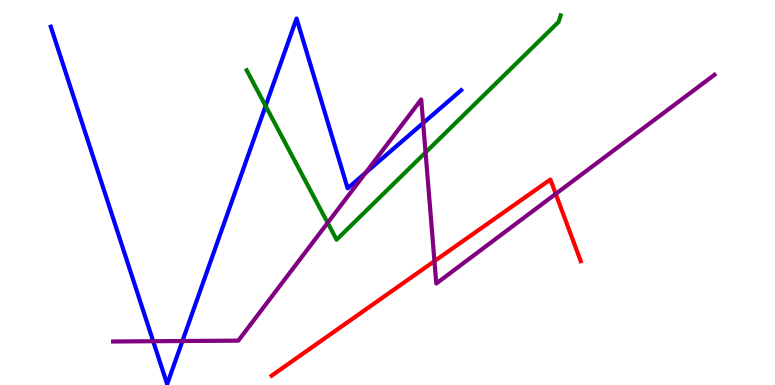[{'lines': ['blue', 'red'], 'intersections': []}, {'lines': ['green', 'red'], 'intersections': []}, {'lines': ['purple', 'red'], 'intersections': [{'x': 5.61, 'y': 3.22}, {'x': 7.17, 'y': 4.96}]}, {'lines': ['blue', 'green'], 'intersections': [{'x': 3.43, 'y': 7.25}]}, {'lines': ['blue', 'purple'], 'intersections': [{'x': 1.98, 'y': 1.14}, {'x': 2.35, 'y': 1.14}, {'x': 4.72, 'y': 5.51}, {'x': 5.46, 'y': 6.8}]}, {'lines': ['green', 'purple'], 'intersections': [{'x': 4.23, 'y': 4.21}, {'x': 5.49, 'y': 6.04}]}]